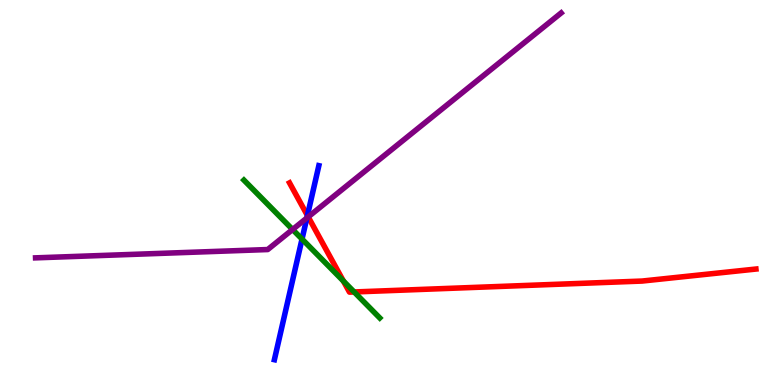[{'lines': ['blue', 'red'], 'intersections': [{'x': 3.97, 'y': 4.4}]}, {'lines': ['green', 'red'], 'intersections': [{'x': 4.43, 'y': 2.7}, {'x': 4.57, 'y': 2.42}]}, {'lines': ['purple', 'red'], 'intersections': [{'x': 3.98, 'y': 4.37}]}, {'lines': ['blue', 'green'], 'intersections': [{'x': 3.9, 'y': 3.79}]}, {'lines': ['blue', 'purple'], 'intersections': [{'x': 3.96, 'y': 4.34}]}, {'lines': ['green', 'purple'], 'intersections': [{'x': 3.78, 'y': 4.04}]}]